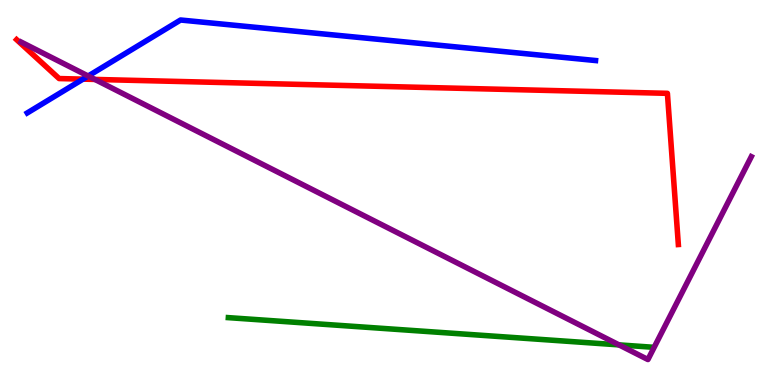[{'lines': ['blue', 'red'], 'intersections': [{'x': 1.07, 'y': 7.94}]}, {'lines': ['green', 'red'], 'intersections': []}, {'lines': ['purple', 'red'], 'intersections': [{'x': 1.22, 'y': 7.94}]}, {'lines': ['blue', 'green'], 'intersections': []}, {'lines': ['blue', 'purple'], 'intersections': [{'x': 1.14, 'y': 8.03}]}, {'lines': ['green', 'purple'], 'intersections': [{'x': 7.99, 'y': 1.04}]}]